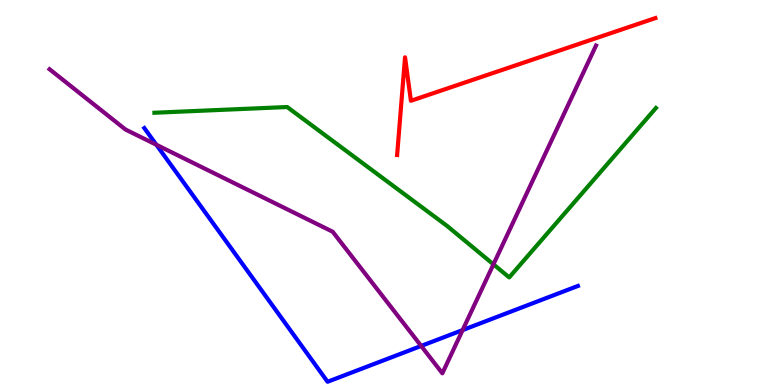[{'lines': ['blue', 'red'], 'intersections': []}, {'lines': ['green', 'red'], 'intersections': []}, {'lines': ['purple', 'red'], 'intersections': []}, {'lines': ['blue', 'green'], 'intersections': []}, {'lines': ['blue', 'purple'], 'intersections': [{'x': 2.02, 'y': 6.24}, {'x': 5.43, 'y': 1.01}, {'x': 5.97, 'y': 1.43}]}, {'lines': ['green', 'purple'], 'intersections': [{'x': 6.37, 'y': 3.13}]}]